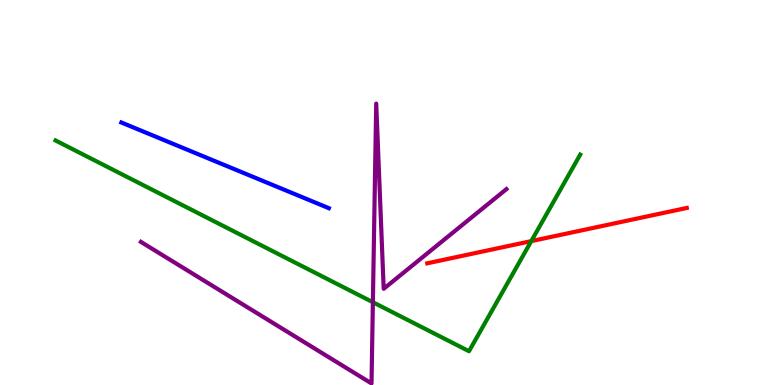[{'lines': ['blue', 'red'], 'intersections': []}, {'lines': ['green', 'red'], 'intersections': [{'x': 6.86, 'y': 3.74}]}, {'lines': ['purple', 'red'], 'intersections': []}, {'lines': ['blue', 'green'], 'intersections': []}, {'lines': ['blue', 'purple'], 'intersections': []}, {'lines': ['green', 'purple'], 'intersections': [{'x': 4.81, 'y': 2.15}]}]